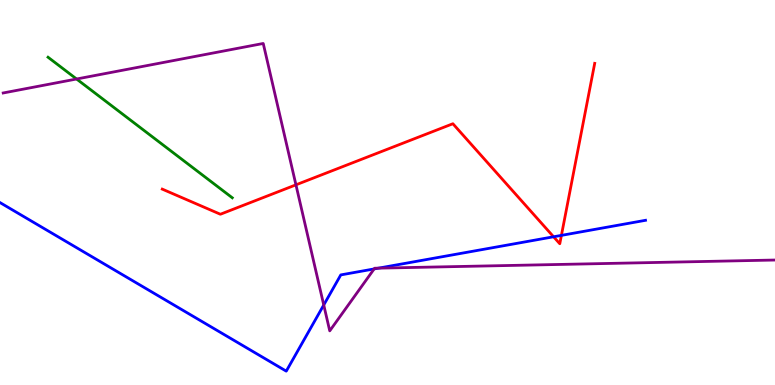[{'lines': ['blue', 'red'], 'intersections': [{'x': 7.14, 'y': 3.85}, {'x': 7.24, 'y': 3.89}]}, {'lines': ['green', 'red'], 'intersections': []}, {'lines': ['purple', 'red'], 'intersections': [{'x': 3.82, 'y': 5.2}]}, {'lines': ['blue', 'green'], 'intersections': []}, {'lines': ['blue', 'purple'], 'intersections': [{'x': 4.18, 'y': 2.08}, {'x': 4.83, 'y': 3.01}, {'x': 4.88, 'y': 3.03}]}, {'lines': ['green', 'purple'], 'intersections': [{'x': 0.988, 'y': 7.95}]}]